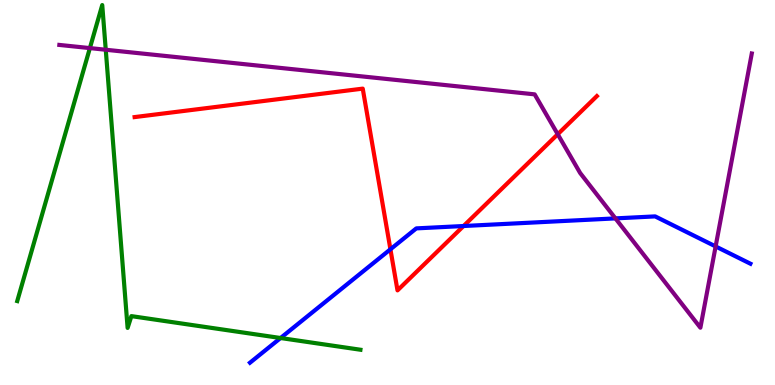[{'lines': ['blue', 'red'], 'intersections': [{'x': 5.04, 'y': 3.52}, {'x': 5.98, 'y': 4.13}]}, {'lines': ['green', 'red'], 'intersections': []}, {'lines': ['purple', 'red'], 'intersections': [{'x': 7.2, 'y': 6.51}]}, {'lines': ['blue', 'green'], 'intersections': [{'x': 3.62, 'y': 1.22}]}, {'lines': ['blue', 'purple'], 'intersections': [{'x': 7.94, 'y': 4.33}, {'x': 9.23, 'y': 3.6}]}, {'lines': ['green', 'purple'], 'intersections': [{'x': 1.16, 'y': 8.75}, {'x': 1.36, 'y': 8.71}]}]